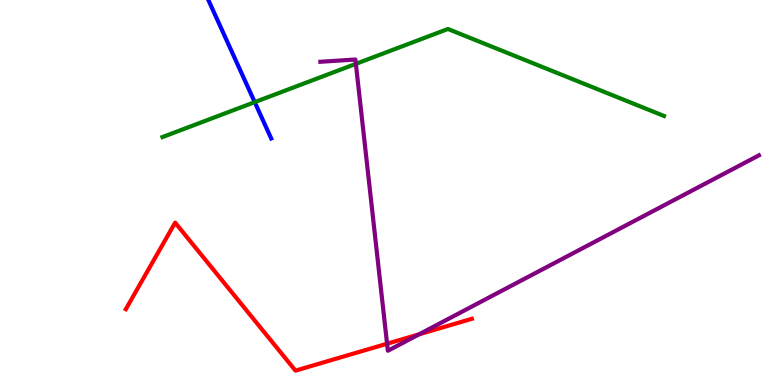[{'lines': ['blue', 'red'], 'intersections': []}, {'lines': ['green', 'red'], 'intersections': []}, {'lines': ['purple', 'red'], 'intersections': [{'x': 4.99, 'y': 1.07}, {'x': 5.41, 'y': 1.32}]}, {'lines': ['blue', 'green'], 'intersections': [{'x': 3.29, 'y': 7.35}]}, {'lines': ['blue', 'purple'], 'intersections': []}, {'lines': ['green', 'purple'], 'intersections': [{'x': 4.59, 'y': 8.34}]}]